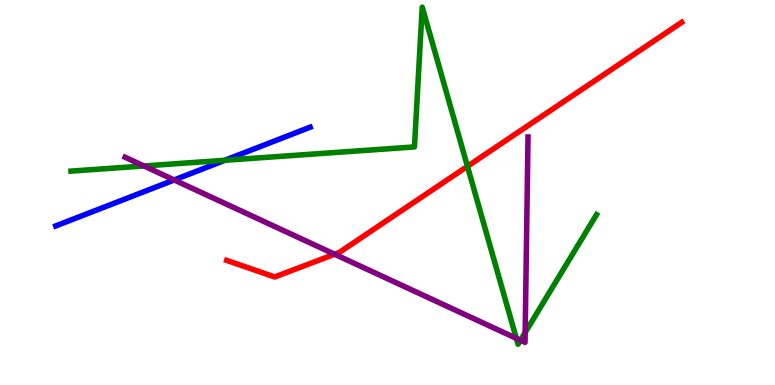[{'lines': ['blue', 'red'], 'intersections': []}, {'lines': ['green', 'red'], 'intersections': [{'x': 6.03, 'y': 5.68}]}, {'lines': ['purple', 'red'], 'intersections': [{'x': 4.32, 'y': 3.4}]}, {'lines': ['blue', 'green'], 'intersections': [{'x': 2.9, 'y': 5.84}]}, {'lines': ['blue', 'purple'], 'intersections': [{'x': 2.25, 'y': 5.33}]}, {'lines': ['green', 'purple'], 'intersections': [{'x': 1.86, 'y': 5.69}, {'x': 6.66, 'y': 1.21}, {'x': 6.72, 'y': 1.16}, {'x': 6.78, 'y': 1.36}]}]